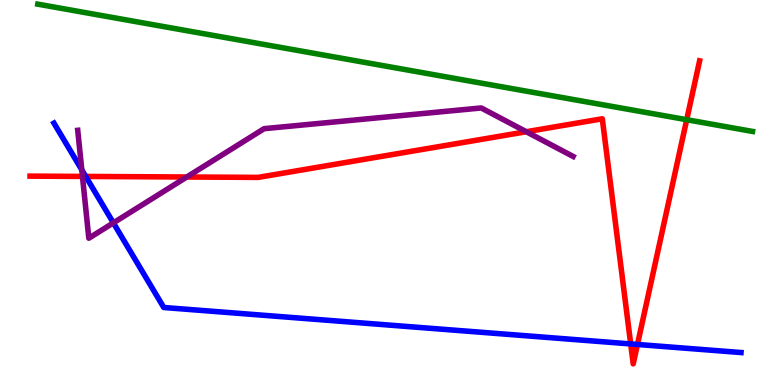[{'lines': ['blue', 'red'], 'intersections': [{'x': 1.11, 'y': 5.42}, {'x': 8.14, 'y': 1.07}, {'x': 8.23, 'y': 1.05}]}, {'lines': ['green', 'red'], 'intersections': [{'x': 8.86, 'y': 6.89}]}, {'lines': ['purple', 'red'], 'intersections': [{'x': 1.06, 'y': 5.42}, {'x': 2.41, 'y': 5.4}, {'x': 6.79, 'y': 6.58}]}, {'lines': ['blue', 'green'], 'intersections': []}, {'lines': ['blue', 'purple'], 'intersections': [{'x': 1.06, 'y': 5.59}, {'x': 1.46, 'y': 4.21}]}, {'lines': ['green', 'purple'], 'intersections': []}]